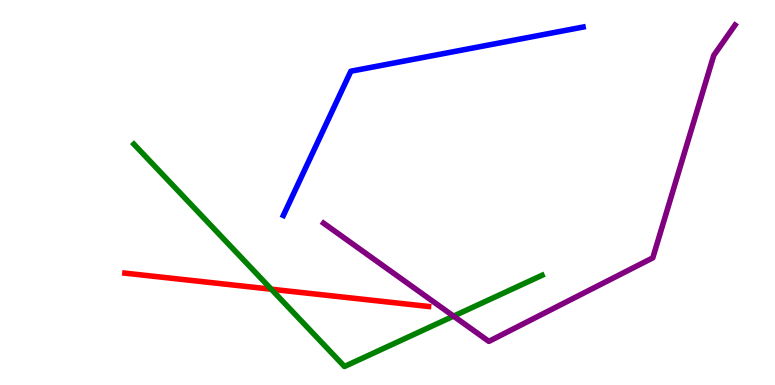[{'lines': ['blue', 'red'], 'intersections': []}, {'lines': ['green', 'red'], 'intersections': [{'x': 3.5, 'y': 2.49}]}, {'lines': ['purple', 'red'], 'intersections': []}, {'lines': ['blue', 'green'], 'intersections': []}, {'lines': ['blue', 'purple'], 'intersections': []}, {'lines': ['green', 'purple'], 'intersections': [{'x': 5.85, 'y': 1.79}]}]